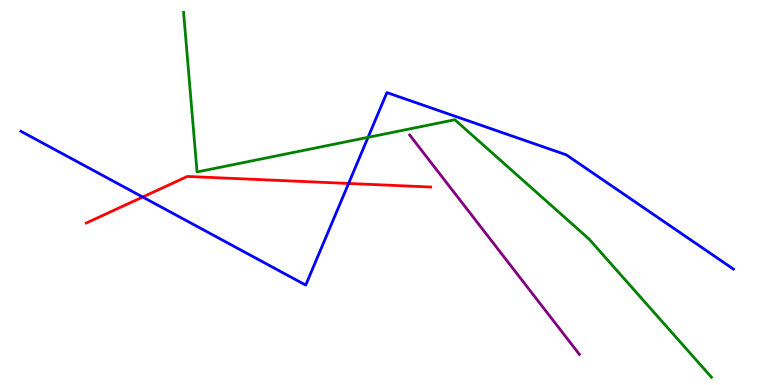[{'lines': ['blue', 'red'], 'intersections': [{'x': 1.84, 'y': 4.88}, {'x': 4.5, 'y': 5.23}]}, {'lines': ['green', 'red'], 'intersections': []}, {'lines': ['purple', 'red'], 'intersections': []}, {'lines': ['blue', 'green'], 'intersections': [{'x': 4.75, 'y': 6.43}]}, {'lines': ['blue', 'purple'], 'intersections': []}, {'lines': ['green', 'purple'], 'intersections': []}]